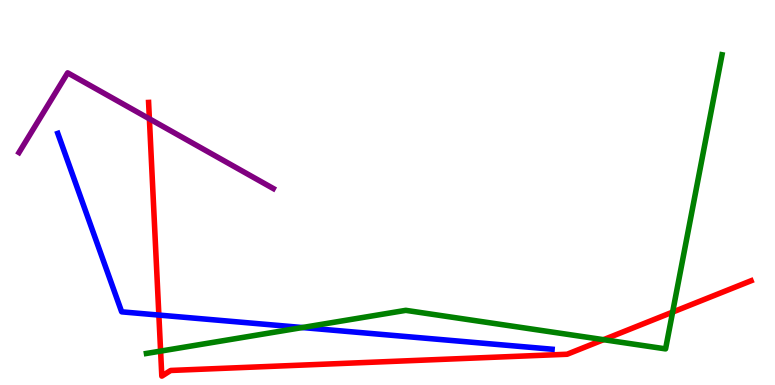[{'lines': ['blue', 'red'], 'intersections': [{'x': 2.05, 'y': 1.82}]}, {'lines': ['green', 'red'], 'intersections': [{'x': 2.07, 'y': 0.88}, {'x': 7.79, 'y': 1.18}, {'x': 8.68, 'y': 1.89}]}, {'lines': ['purple', 'red'], 'intersections': [{'x': 1.93, 'y': 6.91}]}, {'lines': ['blue', 'green'], 'intersections': [{'x': 3.9, 'y': 1.49}]}, {'lines': ['blue', 'purple'], 'intersections': []}, {'lines': ['green', 'purple'], 'intersections': []}]